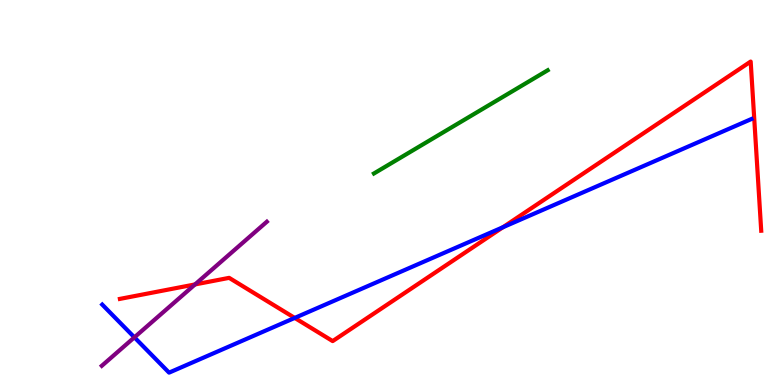[{'lines': ['blue', 'red'], 'intersections': [{'x': 3.8, 'y': 1.74}, {'x': 6.49, 'y': 4.1}]}, {'lines': ['green', 'red'], 'intersections': []}, {'lines': ['purple', 'red'], 'intersections': [{'x': 2.52, 'y': 2.61}]}, {'lines': ['blue', 'green'], 'intersections': []}, {'lines': ['blue', 'purple'], 'intersections': [{'x': 1.73, 'y': 1.24}]}, {'lines': ['green', 'purple'], 'intersections': []}]